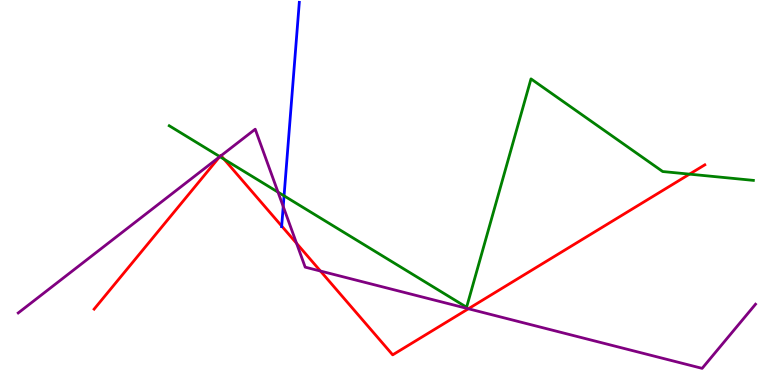[{'lines': ['blue', 'red'], 'intersections': [{'x': 3.63, 'y': 4.13}]}, {'lines': ['green', 'red'], 'intersections': [{'x': 2.84, 'y': 5.93}, {'x': 2.89, 'y': 5.86}, {'x': 8.9, 'y': 5.48}]}, {'lines': ['purple', 'red'], 'intersections': [{'x': 2.83, 'y': 5.93}, {'x': 2.85, 'y': 5.96}, {'x': 3.83, 'y': 3.68}, {'x': 4.13, 'y': 2.96}, {'x': 6.04, 'y': 1.98}]}, {'lines': ['blue', 'green'], 'intersections': [{'x': 3.67, 'y': 4.91}]}, {'lines': ['blue', 'purple'], 'intersections': [{'x': 3.65, 'y': 4.64}]}, {'lines': ['green', 'purple'], 'intersections': [{'x': 2.84, 'y': 5.93}, {'x': 3.59, 'y': 5.01}]}]